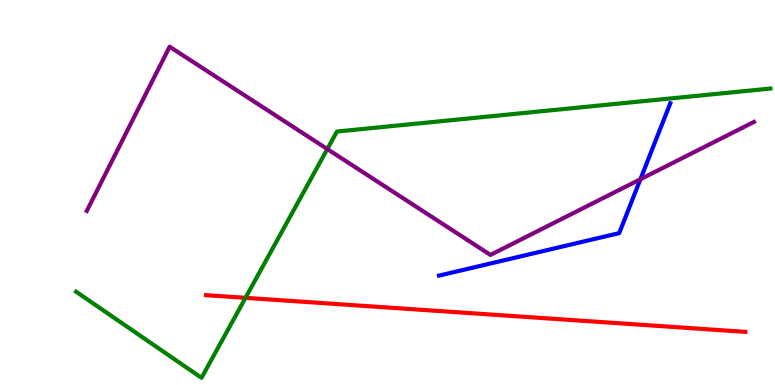[{'lines': ['blue', 'red'], 'intersections': []}, {'lines': ['green', 'red'], 'intersections': [{'x': 3.17, 'y': 2.26}]}, {'lines': ['purple', 'red'], 'intersections': []}, {'lines': ['blue', 'green'], 'intersections': []}, {'lines': ['blue', 'purple'], 'intersections': [{'x': 8.26, 'y': 5.34}]}, {'lines': ['green', 'purple'], 'intersections': [{'x': 4.22, 'y': 6.13}]}]